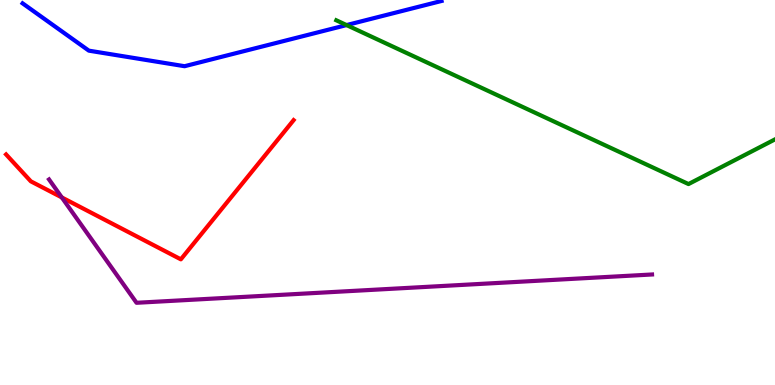[{'lines': ['blue', 'red'], 'intersections': []}, {'lines': ['green', 'red'], 'intersections': []}, {'lines': ['purple', 'red'], 'intersections': [{'x': 0.797, 'y': 4.87}]}, {'lines': ['blue', 'green'], 'intersections': [{'x': 4.47, 'y': 9.35}]}, {'lines': ['blue', 'purple'], 'intersections': []}, {'lines': ['green', 'purple'], 'intersections': []}]